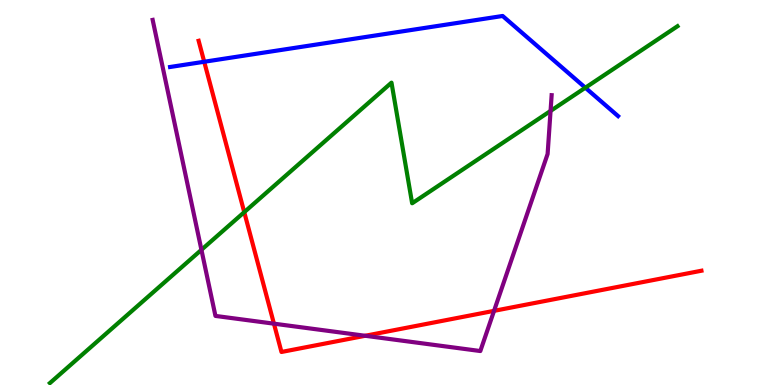[{'lines': ['blue', 'red'], 'intersections': [{'x': 2.64, 'y': 8.4}]}, {'lines': ['green', 'red'], 'intersections': [{'x': 3.15, 'y': 4.49}]}, {'lines': ['purple', 'red'], 'intersections': [{'x': 3.53, 'y': 1.59}, {'x': 4.71, 'y': 1.28}, {'x': 6.37, 'y': 1.93}]}, {'lines': ['blue', 'green'], 'intersections': [{'x': 7.55, 'y': 7.72}]}, {'lines': ['blue', 'purple'], 'intersections': []}, {'lines': ['green', 'purple'], 'intersections': [{'x': 2.6, 'y': 3.51}, {'x': 7.1, 'y': 7.12}]}]